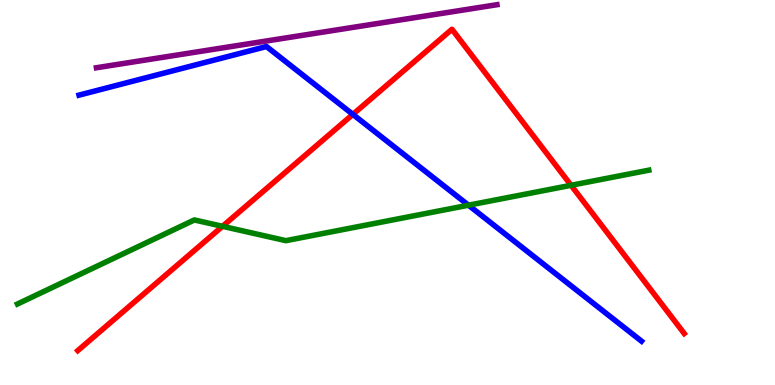[{'lines': ['blue', 'red'], 'intersections': [{'x': 4.55, 'y': 7.03}]}, {'lines': ['green', 'red'], 'intersections': [{'x': 2.87, 'y': 4.12}, {'x': 7.37, 'y': 5.19}]}, {'lines': ['purple', 'red'], 'intersections': []}, {'lines': ['blue', 'green'], 'intersections': [{'x': 6.04, 'y': 4.67}]}, {'lines': ['blue', 'purple'], 'intersections': []}, {'lines': ['green', 'purple'], 'intersections': []}]